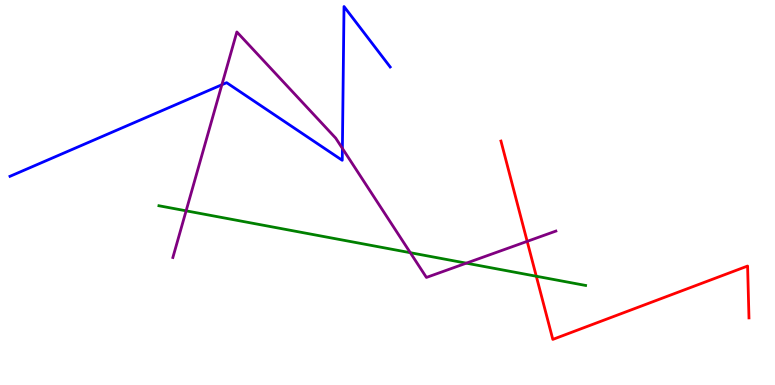[{'lines': ['blue', 'red'], 'intersections': []}, {'lines': ['green', 'red'], 'intersections': [{'x': 6.92, 'y': 2.82}]}, {'lines': ['purple', 'red'], 'intersections': [{'x': 6.8, 'y': 3.73}]}, {'lines': ['blue', 'green'], 'intersections': []}, {'lines': ['blue', 'purple'], 'intersections': [{'x': 2.86, 'y': 7.8}, {'x': 4.42, 'y': 6.15}]}, {'lines': ['green', 'purple'], 'intersections': [{'x': 2.4, 'y': 4.52}, {'x': 5.29, 'y': 3.44}, {'x': 6.02, 'y': 3.16}]}]